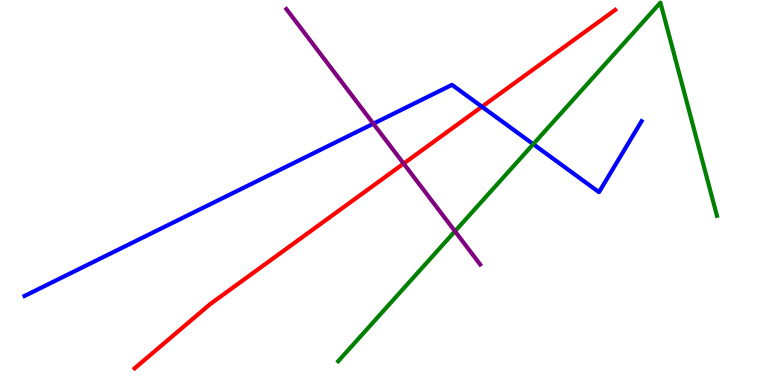[{'lines': ['blue', 'red'], 'intersections': [{'x': 6.22, 'y': 7.23}]}, {'lines': ['green', 'red'], 'intersections': []}, {'lines': ['purple', 'red'], 'intersections': [{'x': 5.21, 'y': 5.75}]}, {'lines': ['blue', 'green'], 'intersections': [{'x': 6.88, 'y': 6.26}]}, {'lines': ['blue', 'purple'], 'intersections': [{'x': 4.82, 'y': 6.79}]}, {'lines': ['green', 'purple'], 'intersections': [{'x': 5.87, 'y': 3.99}]}]